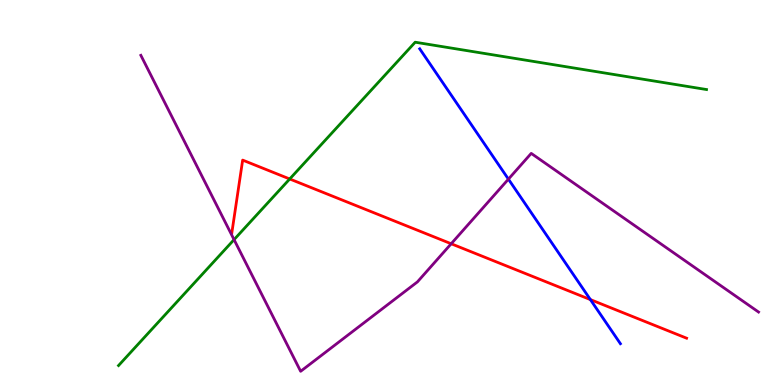[{'lines': ['blue', 'red'], 'intersections': [{'x': 7.62, 'y': 2.22}]}, {'lines': ['green', 'red'], 'intersections': [{'x': 3.74, 'y': 5.35}]}, {'lines': ['purple', 'red'], 'intersections': [{'x': 5.82, 'y': 3.67}]}, {'lines': ['blue', 'green'], 'intersections': []}, {'lines': ['blue', 'purple'], 'intersections': [{'x': 6.56, 'y': 5.35}]}, {'lines': ['green', 'purple'], 'intersections': [{'x': 3.02, 'y': 3.78}]}]